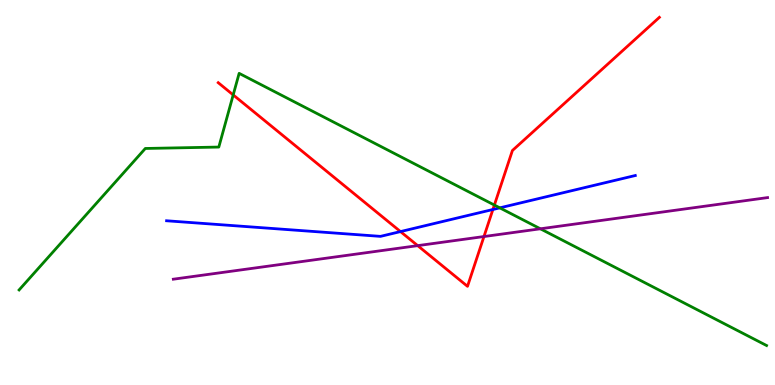[{'lines': ['blue', 'red'], 'intersections': [{'x': 5.17, 'y': 3.98}, {'x': 6.36, 'y': 4.56}]}, {'lines': ['green', 'red'], 'intersections': [{'x': 3.01, 'y': 7.53}, {'x': 6.38, 'y': 4.67}]}, {'lines': ['purple', 'red'], 'intersections': [{'x': 5.39, 'y': 3.62}, {'x': 6.24, 'y': 3.86}]}, {'lines': ['blue', 'green'], 'intersections': [{'x': 6.45, 'y': 4.6}]}, {'lines': ['blue', 'purple'], 'intersections': []}, {'lines': ['green', 'purple'], 'intersections': [{'x': 6.97, 'y': 4.06}]}]